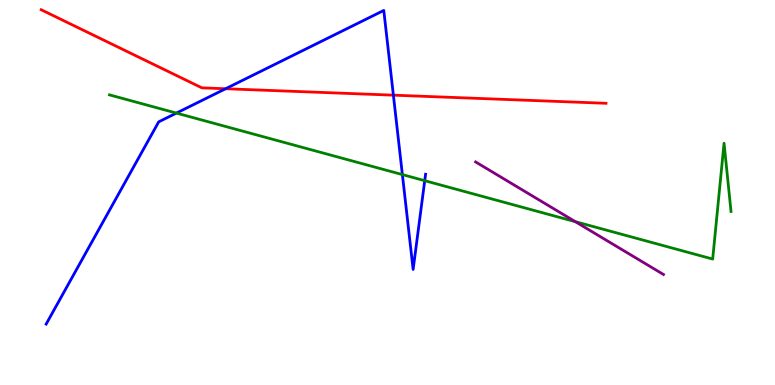[{'lines': ['blue', 'red'], 'intersections': [{'x': 2.91, 'y': 7.69}, {'x': 5.08, 'y': 7.53}]}, {'lines': ['green', 'red'], 'intersections': []}, {'lines': ['purple', 'red'], 'intersections': []}, {'lines': ['blue', 'green'], 'intersections': [{'x': 2.28, 'y': 7.06}, {'x': 5.19, 'y': 5.47}, {'x': 5.48, 'y': 5.31}]}, {'lines': ['blue', 'purple'], 'intersections': []}, {'lines': ['green', 'purple'], 'intersections': [{'x': 7.42, 'y': 4.24}]}]